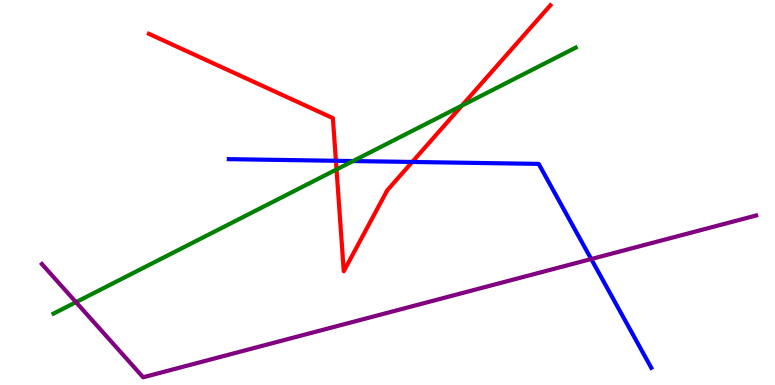[{'lines': ['blue', 'red'], 'intersections': [{'x': 4.33, 'y': 5.82}, {'x': 5.32, 'y': 5.79}]}, {'lines': ['green', 'red'], 'intersections': [{'x': 4.34, 'y': 5.6}, {'x': 5.96, 'y': 7.26}]}, {'lines': ['purple', 'red'], 'intersections': []}, {'lines': ['blue', 'green'], 'intersections': [{'x': 4.56, 'y': 5.82}]}, {'lines': ['blue', 'purple'], 'intersections': [{'x': 7.63, 'y': 3.27}]}, {'lines': ['green', 'purple'], 'intersections': [{'x': 0.98, 'y': 2.15}]}]